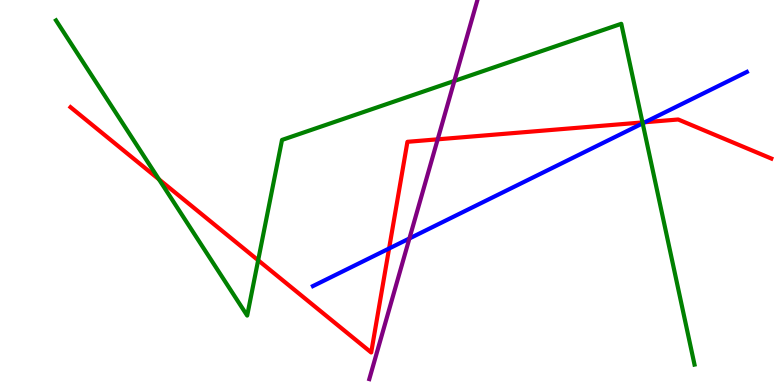[{'lines': ['blue', 'red'], 'intersections': [{'x': 5.02, 'y': 3.55}, {'x': 8.32, 'y': 6.83}]}, {'lines': ['green', 'red'], 'intersections': [{'x': 2.05, 'y': 5.34}, {'x': 3.33, 'y': 3.24}, {'x': 8.29, 'y': 6.82}]}, {'lines': ['purple', 'red'], 'intersections': [{'x': 5.65, 'y': 6.38}]}, {'lines': ['blue', 'green'], 'intersections': [{'x': 8.29, 'y': 6.8}]}, {'lines': ['blue', 'purple'], 'intersections': [{'x': 5.28, 'y': 3.81}]}, {'lines': ['green', 'purple'], 'intersections': [{'x': 5.86, 'y': 7.9}]}]